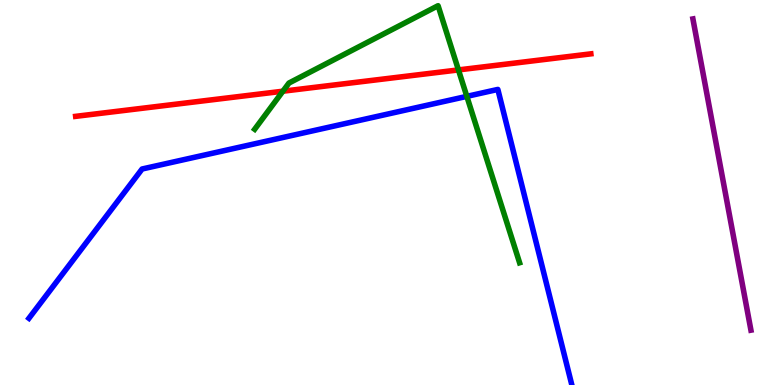[{'lines': ['blue', 'red'], 'intersections': []}, {'lines': ['green', 'red'], 'intersections': [{'x': 3.65, 'y': 7.63}, {'x': 5.92, 'y': 8.18}]}, {'lines': ['purple', 'red'], 'intersections': []}, {'lines': ['blue', 'green'], 'intersections': [{'x': 6.02, 'y': 7.5}]}, {'lines': ['blue', 'purple'], 'intersections': []}, {'lines': ['green', 'purple'], 'intersections': []}]